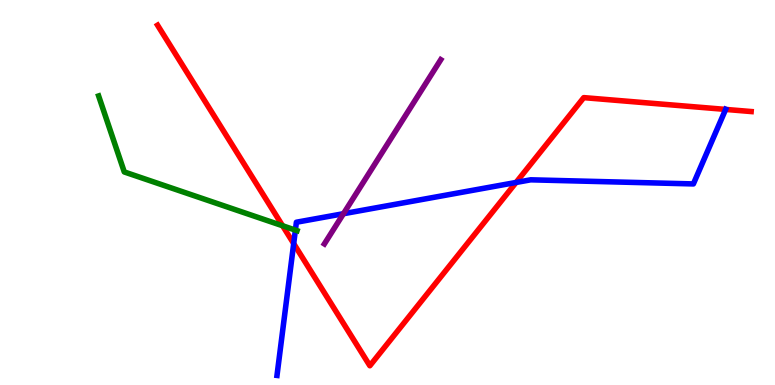[{'lines': ['blue', 'red'], 'intersections': [{'x': 3.79, 'y': 3.67}, {'x': 6.66, 'y': 5.26}, {'x': 9.36, 'y': 7.16}]}, {'lines': ['green', 'red'], 'intersections': [{'x': 3.65, 'y': 4.14}]}, {'lines': ['purple', 'red'], 'intersections': []}, {'lines': ['blue', 'green'], 'intersections': [{'x': 3.81, 'y': 4.02}]}, {'lines': ['blue', 'purple'], 'intersections': [{'x': 4.43, 'y': 4.45}]}, {'lines': ['green', 'purple'], 'intersections': []}]